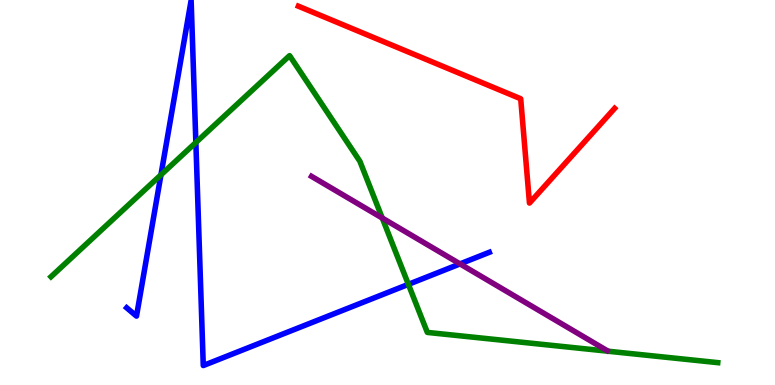[{'lines': ['blue', 'red'], 'intersections': []}, {'lines': ['green', 'red'], 'intersections': []}, {'lines': ['purple', 'red'], 'intersections': []}, {'lines': ['blue', 'green'], 'intersections': [{'x': 2.08, 'y': 5.46}, {'x': 2.53, 'y': 6.3}, {'x': 5.27, 'y': 2.61}]}, {'lines': ['blue', 'purple'], 'intersections': [{'x': 5.94, 'y': 3.15}]}, {'lines': ['green', 'purple'], 'intersections': [{'x': 4.93, 'y': 4.34}]}]